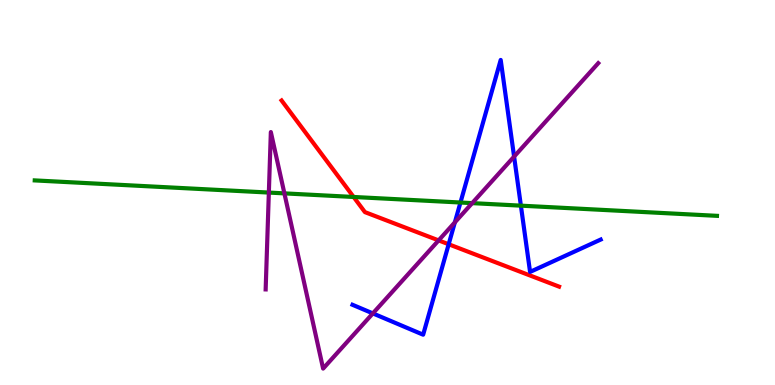[{'lines': ['blue', 'red'], 'intersections': [{'x': 5.79, 'y': 3.66}]}, {'lines': ['green', 'red'], 'intersections': [{'x': 4.56, 'y': 4.88}]}, {'lines': ['purple', 'red'], 'intersections': [{'x': 5.66, 'y': 3.76}]}, {'lines': ['blue', 'green'], 'intersections': [{'x': 5.94, 'y': 4.74}, {'x': 6.72, 'y': 4.66}]}, {'lines': ['blue', 'purple'], 'intersections': [{'x': 4.81, 'y': 1.86}, {'x': 5.87, 'y': 4.22}, {'x': 6.63, 'y': 5.93}]}, {'lines': ['green', 'purple'], 'intersections': [{'x': 3.47, 'y': 5.0}, {'x': 3.67, 'y': 4.98}, {'x': 6.09, 'y': 4.72}]}]